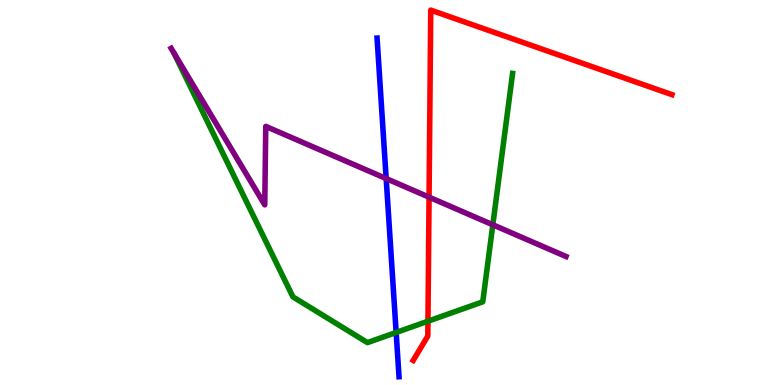[{'lines': ['blue', 'red'], 'intersections': []}, {'lines': ['green', 'red'], 'intersections': [{'x': 5.52, 'y': 1.66}]}, {'lines': ['purple', 'red'], 'intersections': [{'x': 5.54, 'y': 4.88}]}, {'lines': ['blue', 'green'], 'intersections': [{'x': 5.11, 'y': 1.36}]}, {'lines': ['blue', 'purple'], 'intersections': [{'x': 4.98, 'y': 5.36}]}, {'lines': ['green', 'purple'], 'intersections': [{'x': 6.36, 'y': 4.16}]}]